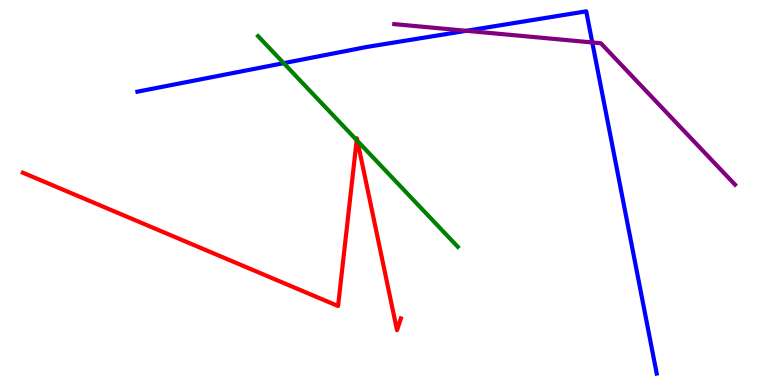[{'lines': ['blue', 'red'], 'intersections': []}, {'lines': ['green', 'red'], 'intersections': [{'x': 4.6, 'y': 6.36}, {'x': 4.61, 'y': 6.34}]}, {'lines': ['purple', 'red'], 'intersections': []}, {'lines': ['blue', 'green'], 'intersections': [{'x': 3.66, 'y': 8.36}]}, {'lines': ['blue', 'purple'], 'intersections': [{'x': 6.02, 'y': 9.2}, {'x': 7.64, 'y': 8.9}]}, {'lines': ['green', 'purple'], 'intersections': []}]